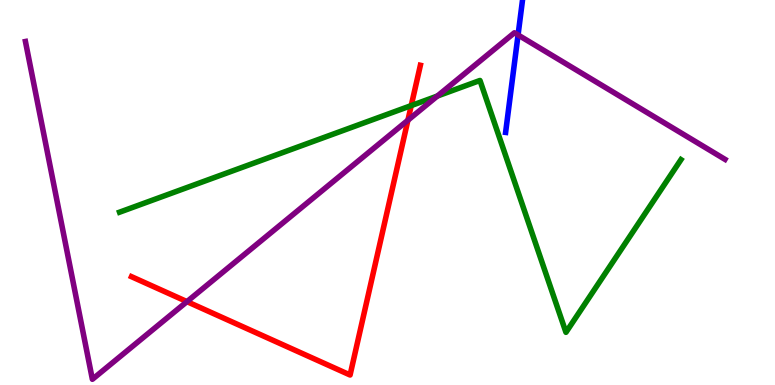[{'lines': ['blue', 'red'], 'intersections': []}, {'lines': ['green', 'red'], 'intersections': [{'x': 5.31, 'y': 7.26}]}, {'lines': ['purple', 'red'], 'intersections': [{'x': 2.41, 'y': 2.17}, {'x': 5.26, 'y': 6.88}]}, {'lines': ['blue', 'green'], 'intersections': []}, {'lines': ['blue', 'purple'], 'intersections': [{'x': 6.68, 'y': 9.09}]}, {'lines': ['green', 'purple'], 'intersections': [{'x': 5.64, 'y': 7.51}]}]